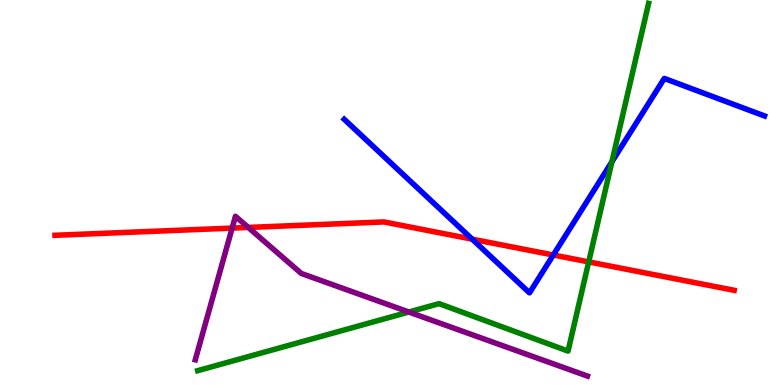[{'lines': ['blue', 'red'], 'intersections': [{'x': 6.09, 'y': 3.79}, {'x': 7.14, 'y': 3.38}]}, {'lines': ['green', 'red'], 'intersections': [{'x': 7.6, 'y': 3.2}]}, {'lines': ['purple', 'red'], 'intersections': [{'x': 3.0, 'y': 4.08}, {'x': 3.2, 'y': 4.09}]}, {'lines': ['blue', 'green'], 'intersections': [{'x': 7.9, 'y': 5.8}]}, {'lines': ['blue', 'purple'], 'intersections': []}, {'lines': ['green', 'purple'], 'intersections': [{'x': 5.28, 'y': 1.9}]}]